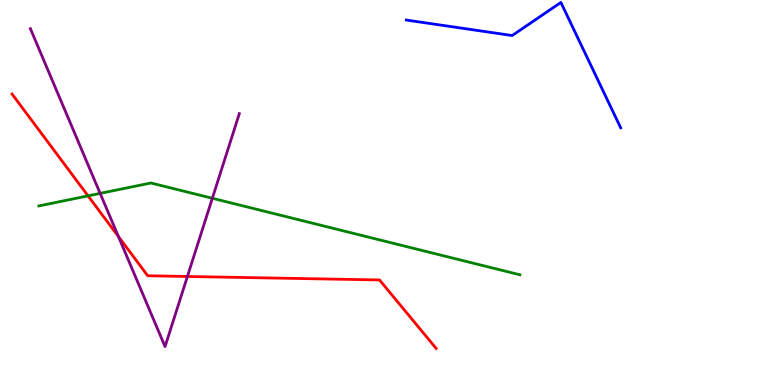[{'lines': ['blue', 'red'], 'intersections': []}, {'lines': ['green', 'red'], 'intersections': [{'x': 1.14, 'y': 4.91}]}, {'lines': ['purple', 'red'], 'intersections': [{'x': 1.53, 'y': 3.86}, {'x': 2.42, 'y': 2.82}]}, {'lines': ['blue', 'green'], 'intersections': []}, {'lines': ['blue', 'purple'], 'intersections': []}, {'lines': ['green', 'purple'], 'intersections': [{'x': 1.29, 'y': 4.98}, {'x': 2.74, 'y': 4.85}]}]